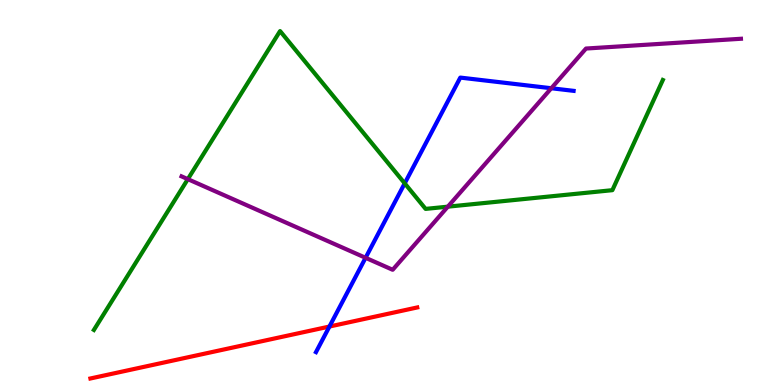[{'lines': ['blue', 'red'], 'intersections': [{'x': 4.25, 'y': 1.52}]}, {'lines': ['green', 'red'], 'intersections': []}, {'lines': ['purple', 'red'], 'intersections': []}, {'lines': ['blue', 'green'], 'intersections': [{'x': 5.22, 'y': 5.24}]}, {'lines': ['blue', 'purple'], 'intersections': [{'x': 4.72, 'y': 3.3}, {'x': 7.11, 'y': 7.71}]}, {'lines': ['green', 'purple'], 'intersections': [{'x': 2.42, 'y': 5.35}, {'x': 5.78, 'y': 4.63}]}]